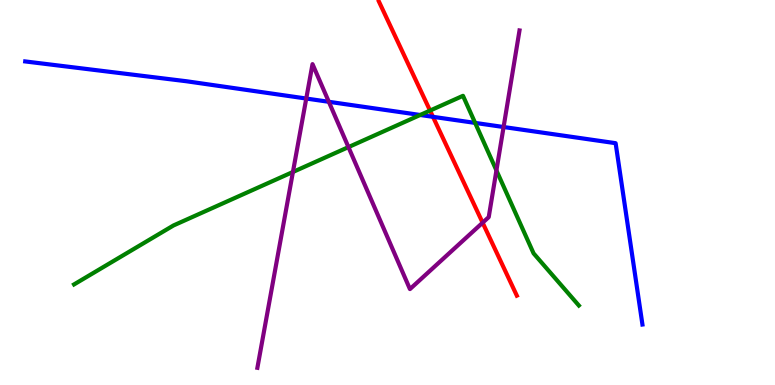[{'lines': ['blue', 'red'], 'intersections': [{'x': 5.59, 'y': 6.97}]}, {'lines': ['green', 'red'], 'intersections': [{'x': 5.55, 'y': 7.13}]}, {'lines': ['purple', 'red'], 'intersections': [{'x': 6.23, 'y': 4.22}]}, {'lines': ['blue', 'green'], 'intersections': [{'x': 5.42, 'y': 7.01}, {'x': 6.13, 'y': 6.81}]}, {'lines': ['blue', 'purple'], 'intersections': [{'x': 3.95, 'y': 7.44}, {'x': 4.24, 'y': 7.36}, {'x': 6.5, 'y': 6.7}]}, {'lines': ['green', 'purple'], 'intersections': [{'x': 3.78, 'y': 5.53}, {'x': 4.5, 'y': 6.18}, {'x': 6.41, 'y': 5.57}]}]